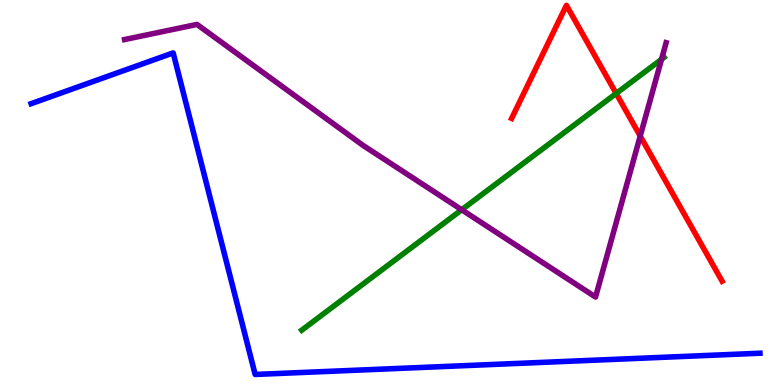[{'lines': ['blue', 'red'], 'intersections': []}, {'lines': ['green', 'red'], 'intersections': [{'x': 7.95, 'y': 7.57}]}, {'lines': ['purple', 'red'], 'intersections': [{'x': 8.26, 'y': 6.47}]}, {'lines': ['blue', 'green'], 'intersections': []}, {'lines': ['blue', 'purple'], 'intersections': []}, {'lines': ['green', 'purple'], 'intersections': [{'x': 5.96, 'y': 4.55}, {'x': 8.54, 'y': 8.46}]}]